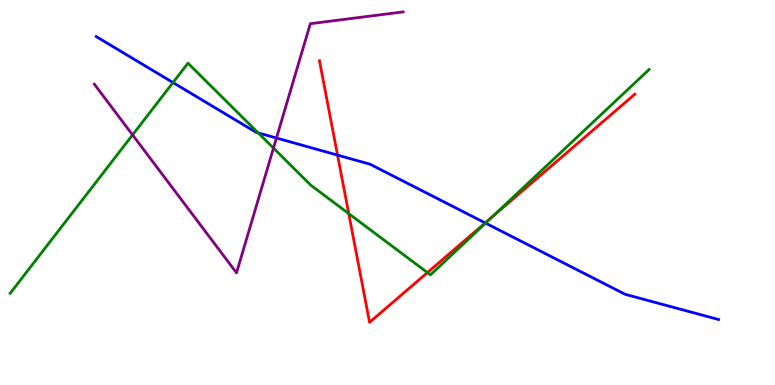[{'lines': ['blue', 'red'], 'intersections': [{'x': 4.36, 'y': 5.97}, {'x': 6.26, 'y': 4.21}]}, {'lines': ['green', 'red'], 'intersections': [{'x': 4.5, 'y': 4.45}, {'x': 5.52, 'y': 2.92}, {'x': 6.35, 'y': 4.37}]}, {'lines': ['purple', 'red'], 'intersections': []}, {'lines': ['blue', 'green'], 'intersections': [{'x': 2.23, 'y': 7.86}, {'x': 3.33, 'y': 6.55}, {'x': 6.27, 'y': 4.2}]}, {'lines': ['blue', 'purple'], 'intersections': [{'x': 3.57, 'y': 6.42}]}, {'lines': ['green', 'purple'], 'intersections': [{'x': 1.71, 'y': 6.5}, {'x': 3.53, 'y': 6.15}]}]